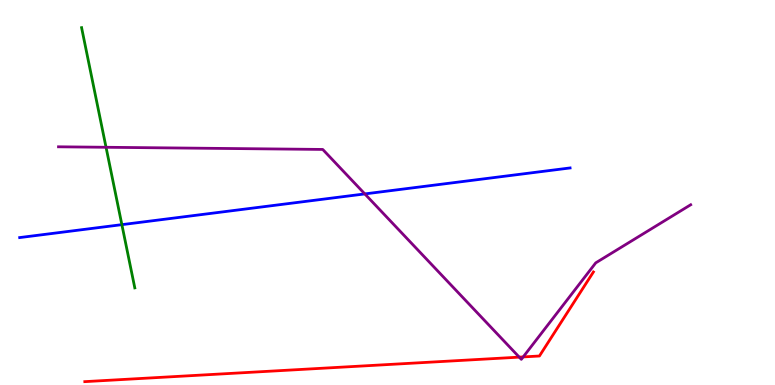[{'lines': ['blue', 'red'], 'intersections': []}, {'lines': ['green', 'red'], 'intersections': []}, {'lines': ['purple', 'red'], 'intersections': [{'x': 6.7, 'y': 0.724}, {'x': 6.75, 'y': 0.729}]}, {'lines': ['blue', 'green'], 'intersections': [{'x': 1.57, 'y': 4.16}]}, {'lines': ['blue', 'purple'], 'intersections': [{'x': 4.71, 'y': 4.96}]}, {'lines': ['green', 'purple'], 'intersections': [{'x': 1.37, 'y': 6.17}]}]